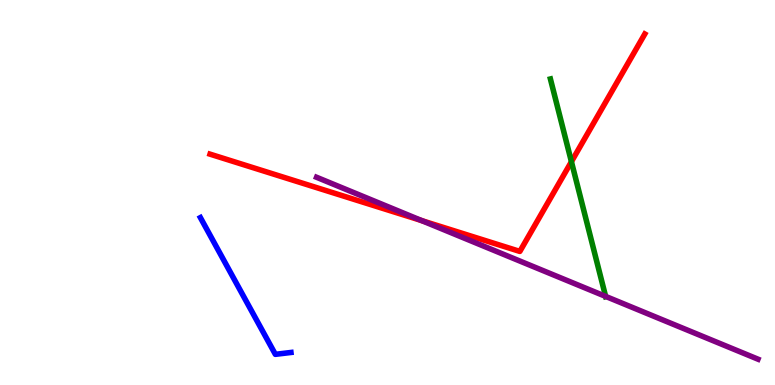[{'lines': ['blue', 'red'], 'intersections': []}, {'lines': ['green', 'red'], 'intersections': [{'x': 7.37, 'y': 5.8}]}, {'lines': ['purple', 'red'], 'intersections': [{'x': 5.44, 'y': 4.27}]}, {'lines': ['blue', 'green'], 'intersections': []}, {'lines': ['blue', 'purple'], 'intersections': []}, {'lines': ['green', 'purple'], 'intersections': [{'x': 7.81, 'y': 2.3}]}]